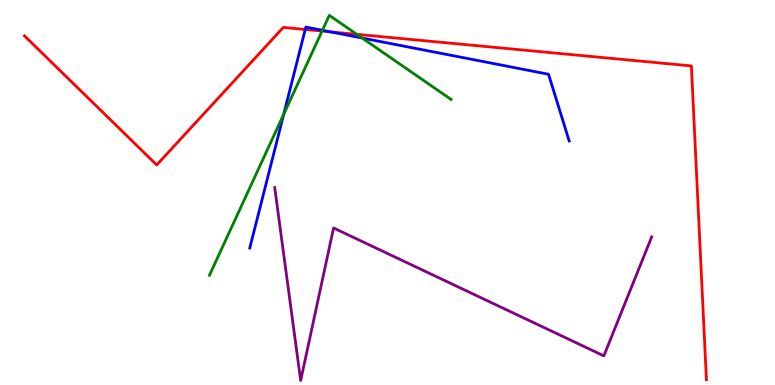[{'lines': ['blue', 'red'], 'intersections': [{'x': 3.94, 'y': 9.23}, {'x': 4.26, 'y': 9.17}]}, {'lines': ['green', 'red'], 'intersections': [{'x': 4.16, 'y': 9.19}, {'x': 4.6, 'y': 9.11}]}, {'lines': ['purple', 'red'], 'intersections': []}, {'lines': ['blue', 'green'], 'intersections': [{'x': 3.66, 'y': 7.03}, {'x': 4.16, 'y': 9.21}, {'x': 4.67, 'y': 9.01}]}, {'lines': ['blue', 'purple'], 'intersections': []}, {'lines': ['green', 'purple'], 'intersections': []}]